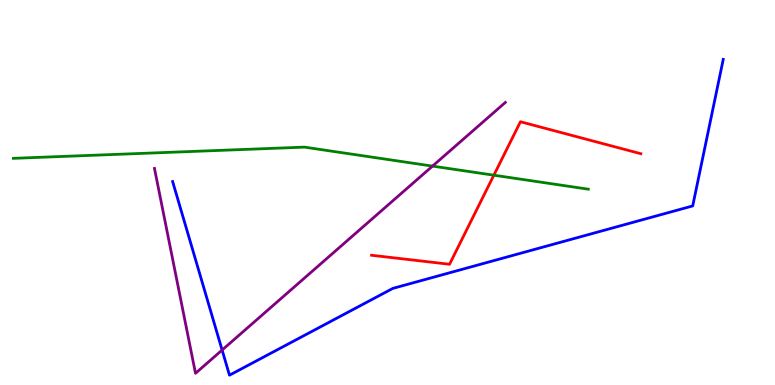[{'lines': ['blue', 'red'], 'intersections': []}, {'lines': ['green', 'red'], 'intersections': [{'x': 6.37, 'y': 5.45}]}, {'lines': ['purple', 'red'], 'intersections': []}, {'lines': ['blue', 'green'], 'intersections': []}, {'lines': ['blue', 'purple'], 'intersections': [{'x': 2.87, 'y': 0.908}]}, {'lines': ['green', 'purple'], 'intersections': [{'x': 5.58, 'y': 5.69}]}]